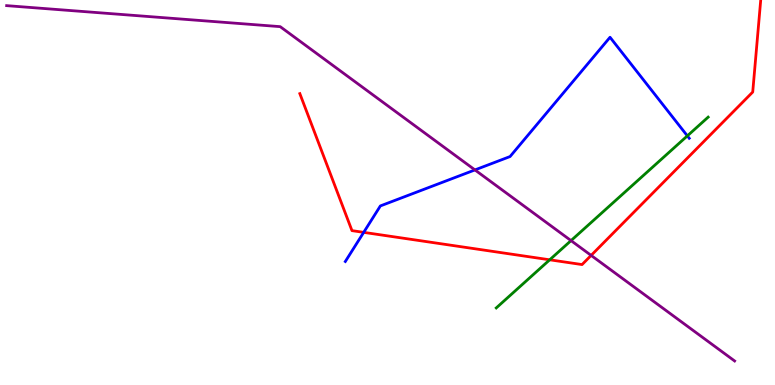[{'lines': ['blue', 'red'], 'intersections': [{'x': 4.69, 'y': 3.96}]}, {'lines': ['green', 'red'], 'intersections': [{'x': 7.09, 'y': 3.25}]}, {'lines': ['purple', 'red'], 'intersections': [{'x': 7.63, 'y': 3.37}]}, {'lines': ['blue', 'green'], 'intersections': [{'x': 8.87, 'y': 6.47}]}, {'lines': ['blue', 'purple'], 'intersections': [{'x': 6.13, 'y': 5.59}]}, {'lines': ['green', 'purple'], 'intersections': [{'x': 7.37, 'y': 3.75}]}]